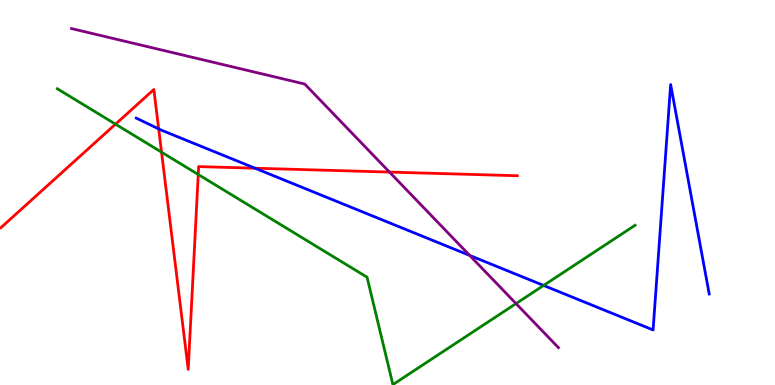[{'lines': ['blue', 'red'], 'intersections': [{'x': 2.05, 'y': 6.65}, {'x': 3.29, 'y': 5.63}]}, {'lines': ['green', 'red'], 'intersections': [{'x': 1.49, 'y': 6.78}, {'x': 2.08, 'y': 6.05}, {'x': 2.56, 'y': 5.47}]}, {'lines': ['purple', 'red'], 'intersections': [{'x': 5.03, 'y': 5.53}]}, {'lines': ['blue', 'green'], 'intersections': [{'x': 7.01, 'y': 2.59}]}, {'lines': ['blue', 'purple'], 'intersections': [{'x': 6.06, 'y': 3.37}]}, {'lines': ['green', 'purple'], 'intersections': [{'x': 6.66, 'y': 2.11}]}]